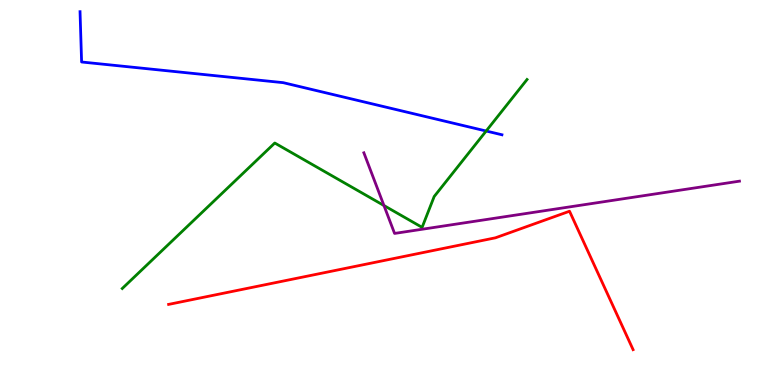[{'lines': ['blue', 'red'], 'intersections': []}, {'lines': ['green', 'red'], 'intersections': []}, {'lines': ['purple', 'red'], 'intersections': []}, {'lines': ['blue', 'green'], 'intersections': [{'x': 6.27, 'y': 6.6}]}, {'lines': ['blue', 'purple'], 'intersections': []}, {'lines': ['green', 'purple'], 'intersections': [{'x': 4.95, 'y': 4.66}]}]